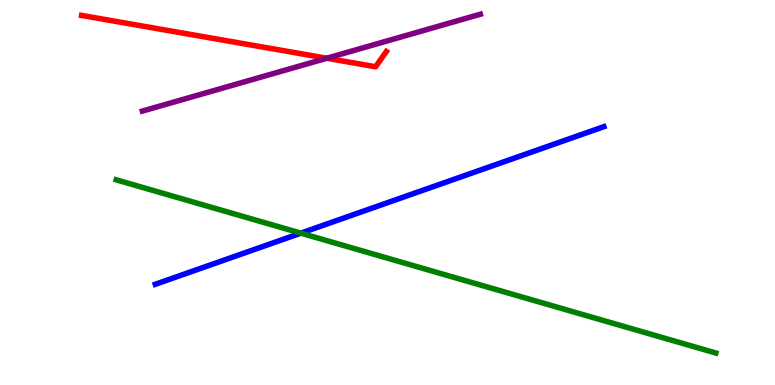[{'lines': ['blue', 'red'], 'intersections': []}, {'lines': ['green', 'red'], 'intersections': []}, {'lines': ['purple', 'red'], 'intersections': [{'x': 4.22, 'y': 8.49}]}, {'lines': ['blue', 'green'], 'intersections': [{'x': 3.88, 'y': 3.94}]}, {'lines': ['blue', 'purple'], 'intersections': []}, {'lines': ['green', 'purple'], 'intersections': []}]